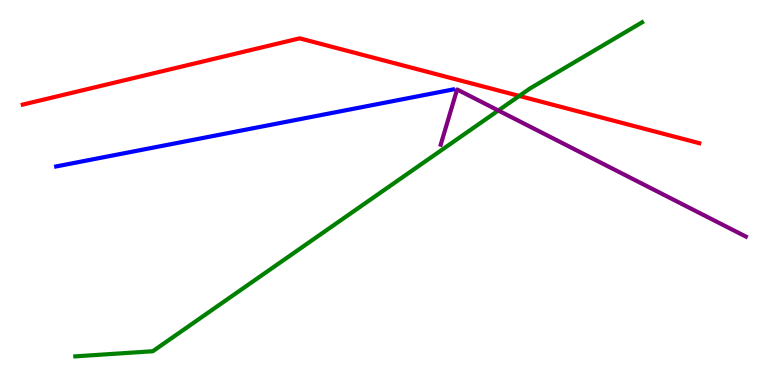[{'lines': ['blue', 'red'], 'intersections': []}, {'lines': ['green', 'red'], 'intersections': [{'x': 6.7, 'y': 7.51}]}, {'lines': ['purple', 'red'], 'intersections': []}, {'lines': ['blue', 'green'], 'intersections': []}, {'lines': ['blue', 'purple'], 'intersections': []}, {'lines': ['green', 'purple'], 'intersections': [{'x': 6.43, 'y': 7.13}]}]